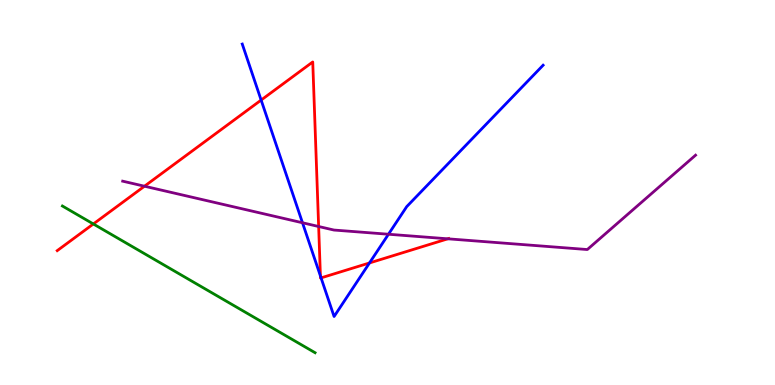[{'lines': ['blue', 'red'], 'intersections': [{'x': 3.37, 'y': 7.4}, {'x': 4.13, 'y': 2.83}, {'x': 4.14, 'y': 2.78}, {'x': 4.77, 'y': 3.17}]}, {'lines': ['green', 'red'], 'intersections': [{'x': 1.2, 'y': 4.18}]}, {'lines': ['purple', 'red'], 'intersections': [{'x': 1.86, 'y': 5.16}, {'x': 4.11, 'y': 4.12}, {'x': 5.78, 'y': 3.8}]}, {'lines': ['blue', 'green'], 'intersections': []}, {'lines': ['blue', 'purple'], 'intersections': [{'x': 3.9, 'y': 4.21}, {'x': 5.01, 'y': 3.92}]}, {'lines': ['green', 'purple'], 'intersections': []}]